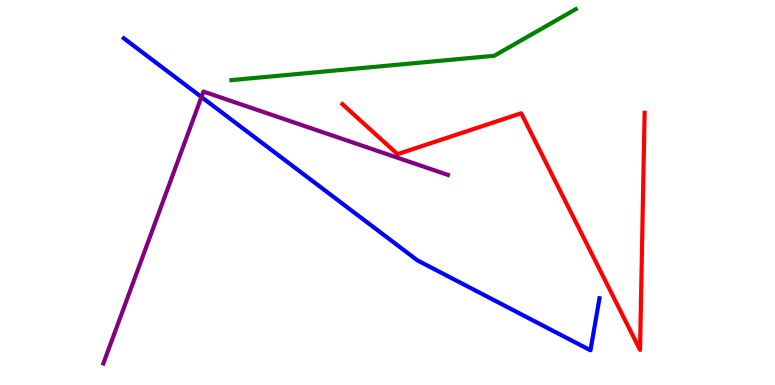[{'lines': ['blue', 'red'], 'intersections': []}, {'lines': ['green', 'red'], 'intersections': []}, {'lines': ['purple', 'red'], 'intersections': []}, {'lines': ['blue', 'green'], 'intersections': []}, {'lines': ['blue', 'purple'], 'intersections': [{'x': 2.6, 'y': 7.48}]}, {'lines': ['green', 'purple'], 'intersections': []}]